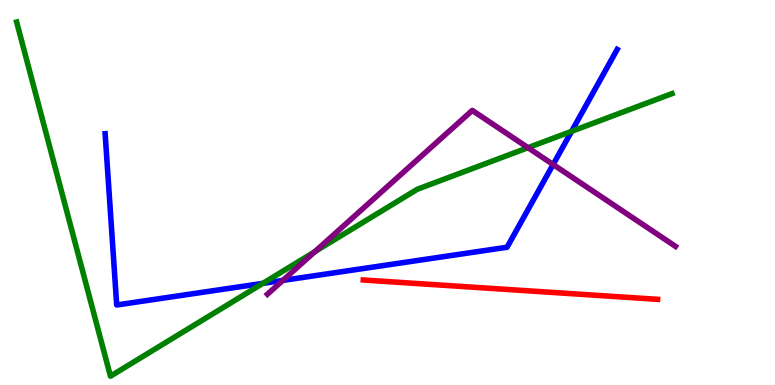[{'lines': ['blue', 'red'], 'intersections': []}, {'lines': ['green', 'red'], 'intersections': []}, {'lines': ['purple', 'red'], 'intersections': []}, {'lines': ['blue', 'green'], 'intersections': [{'x': 3.39, 'y': 2.64}, {'x': 7.38, 'y': 6.59}]}, {'lines': ['blue', 'purple'], 'intersections': [{'x': 3.65, 'y': 2.72}, {'x': 7.14, 'y': 5.73}]}, {'lines': ['green', 'purple'], 'intersections': [{'x': 4.06, 'y': 3.46}, {'x': 6.81, 'y': 6.16}]}]